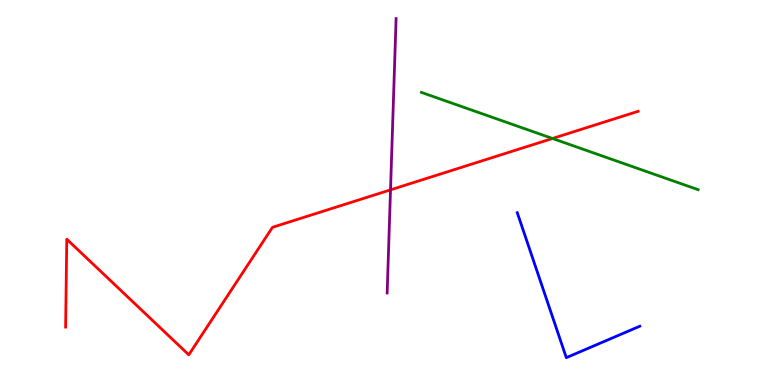[{'lines': ['blue', 'red'], 'intersections': []}, {'lines': ['green', 'red'], 'intersections': [{'x': 7.13, 'y': 6.4}]}, {'lines': ['purple', 'red'], 'intersections': [{'x': 5.04, 'y': 5.07}]}, {'lines': ['blue', 'green'], 'intersections': []}, {'lines': ['blue', 'purple'], 'intersections': []}, {'lines': ['green', 'purple'], 'intersections': []}]